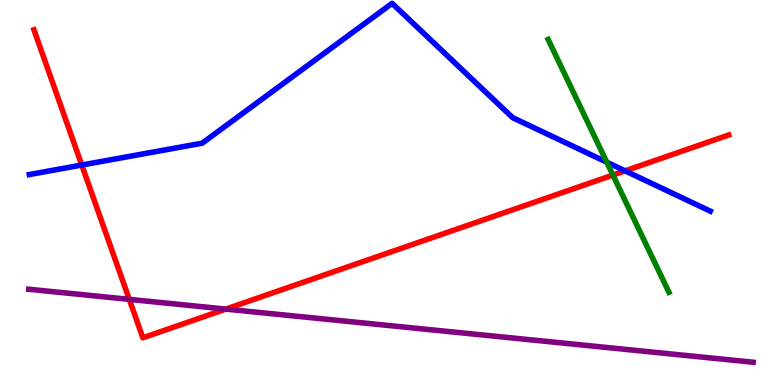[{'lines': ['blue', 'red'], 'intersections': [{'x': 1.06, 'y': 5.71}, {'x': 8.07, 'y': 5.56}]}, {'lines': ['green', 'red'], 'intersections': [{'x': 7.91, 'y': 5.45}]}, {'lines': ['purple', 'red'], 'intersections': [{'x': 1.67, 'y': 2.22}, {'x': 2.91, 'y': 1.97}]}, {'lines': ['blue', 'green'], 'intersections': [{'x': 7.83, 'y': 5.79}]}, {'lines': ['blue', 'purple'], 'intersections': []}, {'lines': ['green', 'purple'], 'intersections': []}]